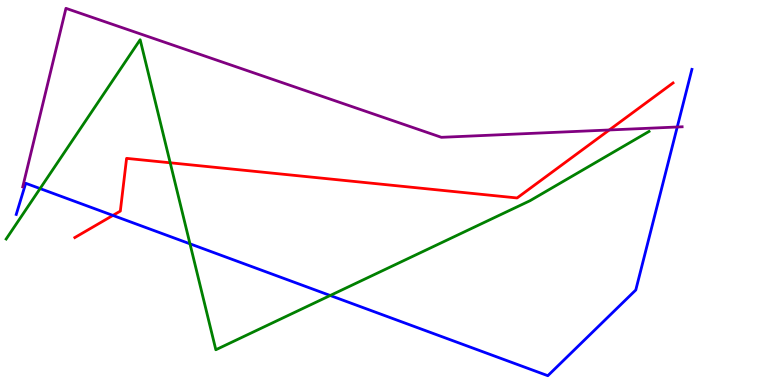[{'lines': ['blue', 'red'], 'intersections': [{'x': 1.46, 'y': 4.4}]}, {'lines': ['green', 'red'], 'intersections': [{'x': 2.2, 'y': 5.77}]}, {'lines': ['purple', 'red'], 'intersections': [{'x': 7.86, 'y': 6.62}]}, {'lines': ['blue', 'green'], 'intersections': [{'x': 0.517, 'y': 5.1}, {'x': 2.45, 'y': 3.67}, {'x': 4.26, 'y': 2.32}]}, {'lines': ['blue', 'purple'], 'intersections': [{'x': 8.74, 'y': 6.7}]}, {'lines': ['green', 'purple'], 'intersections': []}]